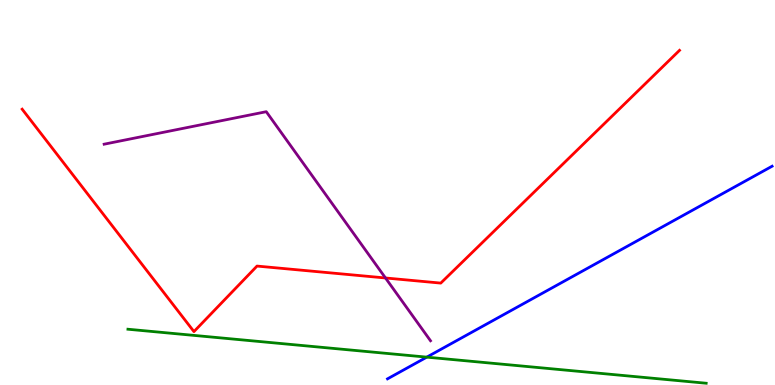[{'lines': ['blue', 'red'], 'intersections': []}, {'lines': ['green', 'red'], 'intersections': []}, {'lines': ['purple', 'red'], 'intersections': [{'x': 4.97, 'y': 2.78}]}, {'lines': ['blue', 'green'], 'intersections': [{'x': 5.51, 'y': 0.724}]}, {'lines': ['blue', 'purple'], 'intersections': []}, {'lines': ['green', 'purple'], 'intersections': []}]